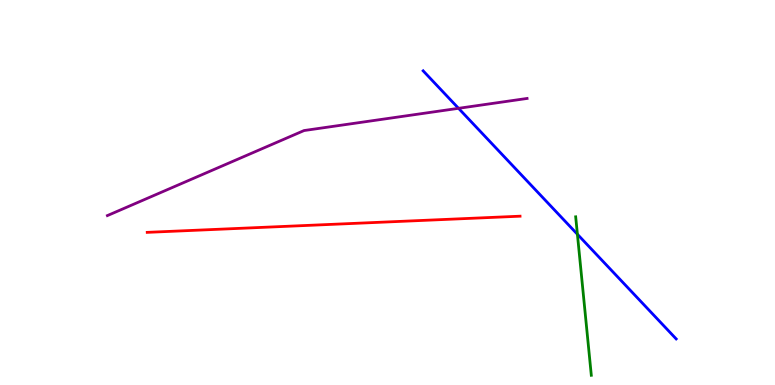[{'lines': ['blue', 'red'], 'intersections': []}, {'lines': ['green', 'red'], 'intersections': []}, {'lines': ['purple', 'red'], 'intersections': []}, {'lines': ['blue', 'green'], 'intersections': [{'x': 7.45, 'y': 3.92}]}, {'lines': ['blue', 'purple'], 'intersections': [{'x': 5.92, 'y': 7.19}]}, {'lines': ['green', 'purple'], 'intersections': []}]